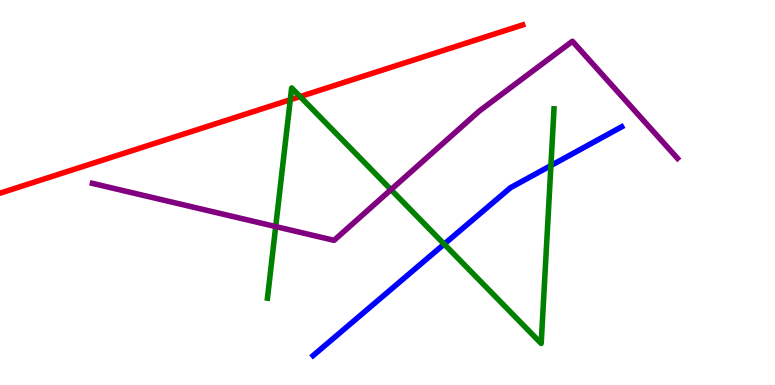[{'lines': ['blue', 'red'], 'intersections': []}, {'lines': ['green', 'red'], 'intersections': [{'x': 3.75, 'y': 7.41}, {'x': 3.87, 'y': 7.49}]}, {'lines': ['purple', 'red'], 'intersections': []}, {'lines': ['blue', 'green'], 'intersections': [{'x': 5.73, 'y': 3.66}, {'x': 7.11, 'y': 5.7}]}, {'lines': ['blue', 'purple'], 'intersections': []}, {'lines': ['green', 'purple'], 'intersections': [{'x': 3.56, 'y': 4.11}, {'x': 5.04, 'y': 5.07}]}]